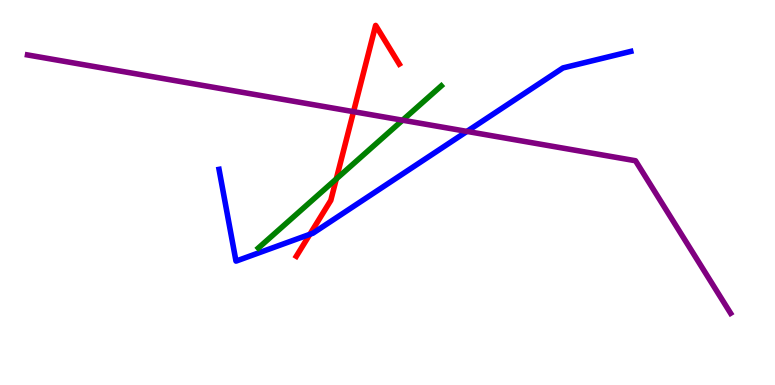[{'lines': ['blue', 'red'], 'intersections': [{'x': 4.0, 'y': 3.91}]}, {'lines': ['green', 'red'], 'intersections': [{'x': 4.34, 'y': 5.35}]}, {'lines': ['purple', 'red'], 'intersections': [{'x': 4.56, 'y': 7.1}]}, {'lines': ['blue', 'green'], 'intersections': []}, {'lines': ['blue', 'purple'], 'intersections': [{'x': 6.03, 'y': 6.59}]}, {'lines': ['green', 'purple'], 'intersections': [{'x': 5.19, 'y': 6.88}]}]